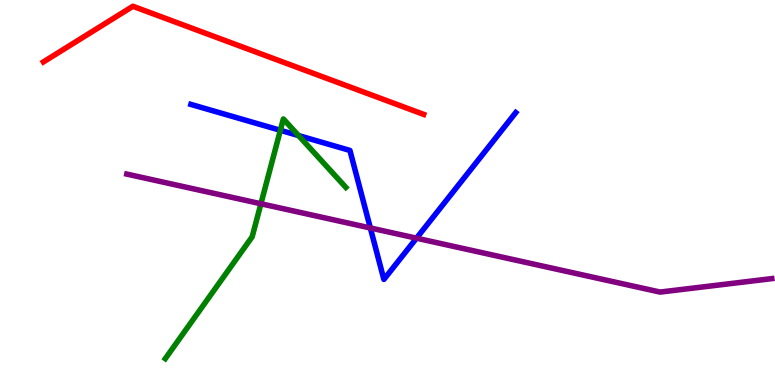[{'lines': ['blue', 'red'], 'intersections': []}, {'lines': ['green', 'red'], 'intersections': []}, {'lines': ['purple', 'red'], 'intersections': []}, {'lines': ['blue', 'green'], 'intersections': [{'x': 3.62, 'y': 6.62}, {'x': 3.85, 'y': 6.48}]}, {'lines': ['blue', 'purple'], 'intersections': [{'x': 4.78, 'y': 4.08}, {'x': 5.37, 'y': 3.81}]}, {'lines': ['green', 'purple'], 'intersections': [{'x': 3.37, 'y': 4.71}]}]